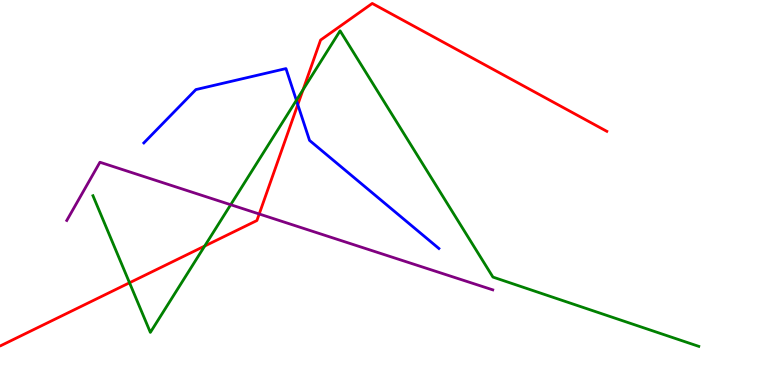[{'lines': ['blue', 'red'], 'intersections': [{'x': 3.84, 'y': 7.28}]}, {'lines': ['green', 'red'], 'intersections': [{'x': 1.67, 'y': 2.66}, {'x': 2.64, 'y': 3.61}, {'x': 3.91, 'y': 7.67}]}, {'lines': ['purple', 'red'], 'intersections': [{'x': 3.34, 'y': 4.44}]}, {'lines': ['blue', 'green'], 'intersections': [{'x': 3.82, 'y': 7.39}]}, {'lines': ['blue', 'purple'], 'intersections': []}, {'lines': ['green', 'purple'], 'intersections': [{'x': 2.98, 'y': 4.68}]}]